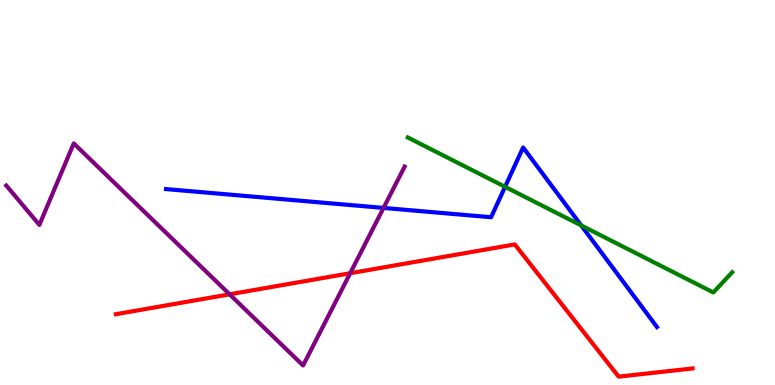[{'lines': ['blue', 'red'], 'intersections': []}, {'lines': ['green', 'red'], 'intersections': []}, {'lines': ['purple', 'red'], 'intersections': [{'x': 2.96, 'y': 2.36}, {'x': 4.52, 'y': 2.9}]}, {'lines': ['blue', 'green'], 'intersections': [{'x': 6.52, 'y': 5.15}, {'x': 7.5, 'y': 4.14}]}, {'lines': ['blue', 'purple'], 'intersections': [{'x': 4.95, 'y': 4.6}]}, {'lines': ['green', 'purple'], 'intersections': []}]